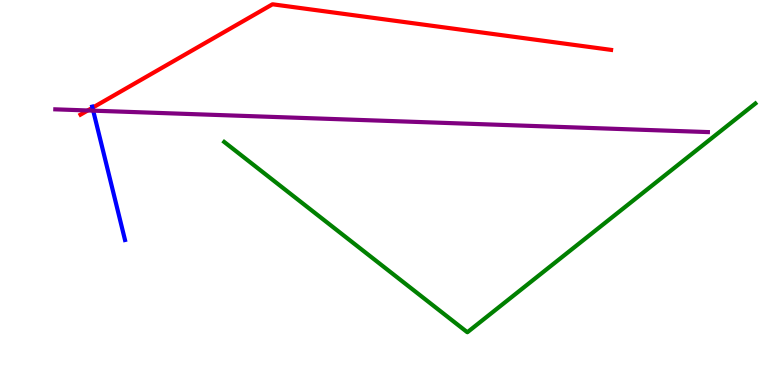[{'lines': ['blue', 'red'], 'intersections': [{'x': 1.19, 'y': 7.2}]}, {'lines': ['green', 'red'], 'intersections': []}, {'lines': ['purple', 'red'], 'intersections': [{'x': 1.13, 'y': 7.13}]}, {'lines': ['blue', 'green'], 'intersections': []}, {'lines': ['blue', 'purple'], 'intersections': [{'x': 1.2, 'y': 7.13}]}, {'lines': ['green', 'purple'], 'intersections': []}]